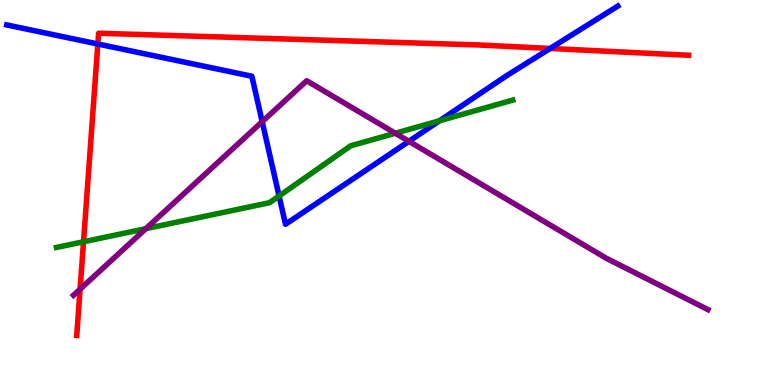[{'lines': ['blue', 'red'], 'intersections': [{'x': 1.26, 'y': 8.86}, {'x': 7.1, 'y': 8.74}]}, {'lines': ['green', 'red'], 'intersections': [{'x': 1.08, 'y': 3.72}]}, {'lines': ['purple', 'red'], 'intersections': [{'x': 1.03, 'y': 2.49}]}, {'lines': ['blue', 'green'], 'intersections': [{'x': 3.6, 'y': 4.91}, {'x': 5.67, 'y': 6.86}]}, {'lines': ['blue', 'purple'], 'intersections': [{'x': 3.38, 'y': 6.84}, {'x': 5.28, 'y': 6.33}]}, {'lines': ['green', 'purple'], 'intersections': [{'x': 1.88, 'y': 4.06}, {'x': 5.1, 'y': 6.54}]}]